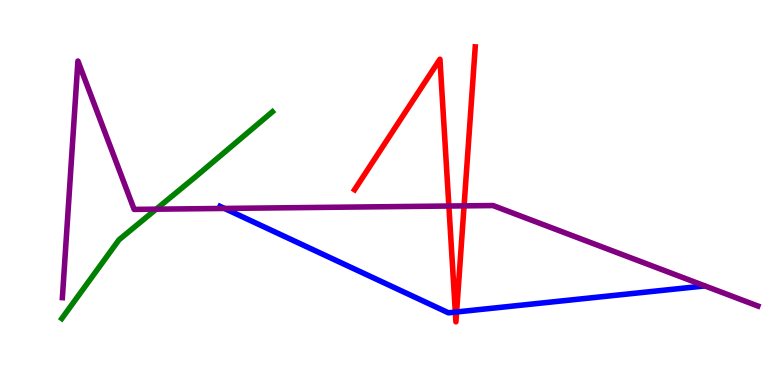[{'lines': ['blue', 'red'], 'intersections': [{'x': 5.88, 'y': 1.89}, {'x': 5.89, 'y': 1.9}]}, {'lines': ['green', 'red'], 'intersections': []}, {'lines': ['purple', 'red'], 'intersections': [{'x': 5.79, 'y': 4.65}, {'x': 5.99, 'y': 4.65}]}, {'lines': ['blue', 'green'], 'intersections': []}, {'lines': ['blue', 'purple'], 'intersections': [{'x': 2.9, 'y': 4.59}]}, {'lines': ['green', 'purple'], 'intersections': [{'x': 2.02, 'y': 4.57}]}]